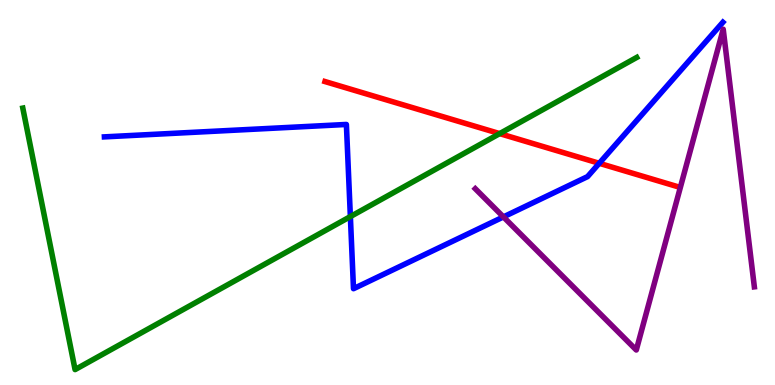[{'lines': ['blue', 'red'], 'intersections': [{'x': 7.73, 'y': 5.76}]}, {'lines': ['green', 'red'], 'intersections': [{'x': 6.45, 'y': 6.53}]}, {'lines': ['purple', 'red'], 'intersections': []}, {'lines': ['blue', 'green'], 'intersections': [{'x': 4.52, 'y': 4.37}]}, {'lines': ['blue', 'purple'], 'intersections': [{'x': 6.5, 'y': 4.37}]}, {'lines': ['green', 'purple'], 'intersections': []}]